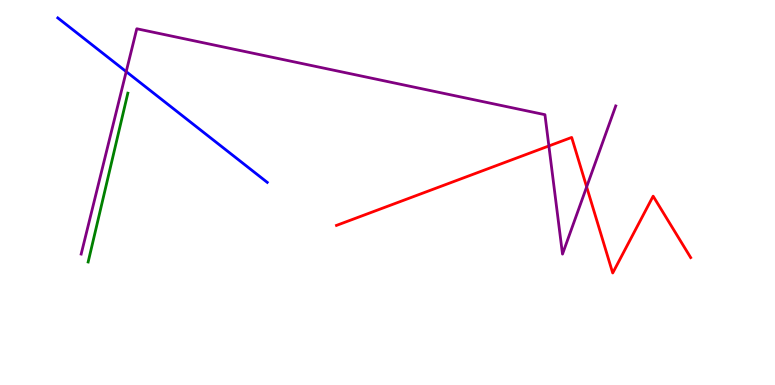[{'lines': ['blue', 'red'], 'intersections': []}, {'lines': ['green', 'red'], 'intersections': []}, {'lines': ['purple', 'red'], 'intersections': [{'x': 7.08, 'y': 6.21}, {'x': 7.57, 'y': 5.15}]}, {'lines': ['blue', 'green'], 'intersections': []}, {'lines': ['blue', 'purple'], 'intersections': [{'x': 1.63, 'y': 8.14}]}, {'lines': ['green', 'purple'], 'intersections': []}]